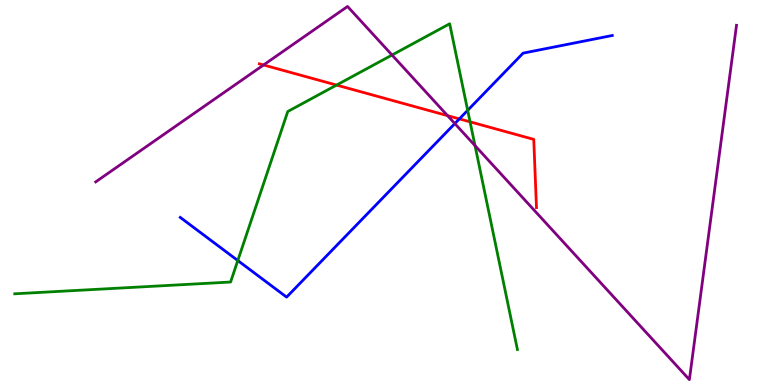[{'lines': ['blue', 'red'], 'intersections': [{'x': 5.93, 'y': 6.91}]}, {'lines': ['green', 'red'], 'intersections': [{'x': 4.34, 'y': 7.79}, {'x': 6.07, 'y': 6.84}]}, {'lines': ['purple', 'red'], 'intersections': [{'x': 3.4, 'y': 8.31}, {'x': 5.77, 'y': 7.0}]}, {'lines': ['blue', 'green'], 'intersections': [{'x': 3.07, 'y': 3.23}, {'x': 6.03, 'y': 7.13}]}, {'lines': ['blue', 'purple'], 'intersections': [{'x': 5.87, 'y': 6.79}]}, {'lines': ['green', 'purple'], 'intersections': [{'x': 5.06, 'y': 8.57}, {'x': 6.13, 'y': 6.22}]}]